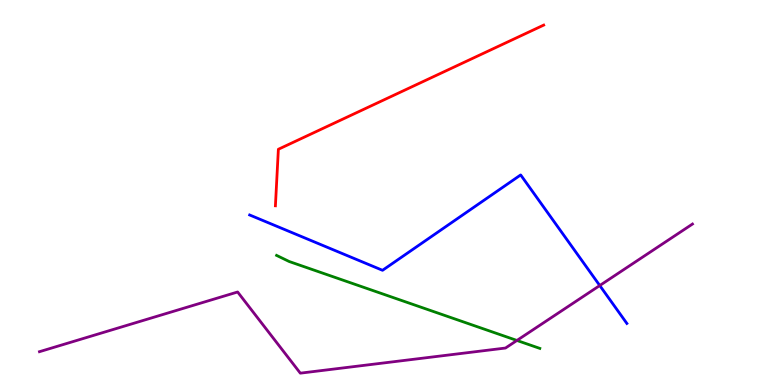[{'lines': ['blue', 'red'], 'intersections': []}, {'lines': ['green', 'red'], 'intersections': []}, {'lines': ['purple', 'red'], 'intersections': []}, {'lines': ['blue', 'green'], 'intersections': []}, {'lines': ['blue', 'purple'], 'intersections': [{'x': 7.74, 'y': 2.58}]}, {'lines': ['green', 'purple'], 'intersections': [{'x': 6.67, 'y': 1.16}]}]